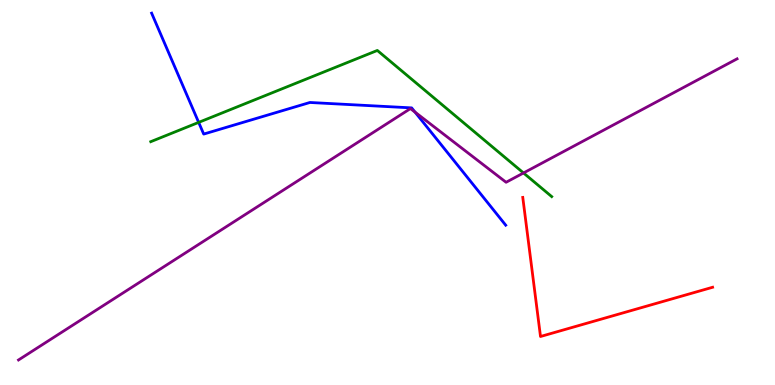[{'lines': ['blue', 'red'], 'intersections': []}, {'lines': ['green', 'red'], 'intersections': []}, {'lines': ['purple', 'red'], 'intersections': []}, {'lines': ['blue', 'green'], 'intersections': [{'x': 2.56, 'y': 6.82}]}, {'lines': ['blue', 'purple'], 'intersections': [{'x': 5.36, 'y': 7.09}]}, {'lines': ['green', 'purple'], 'intersections': [{'x': 6.76, 'y': 5.51}]}]